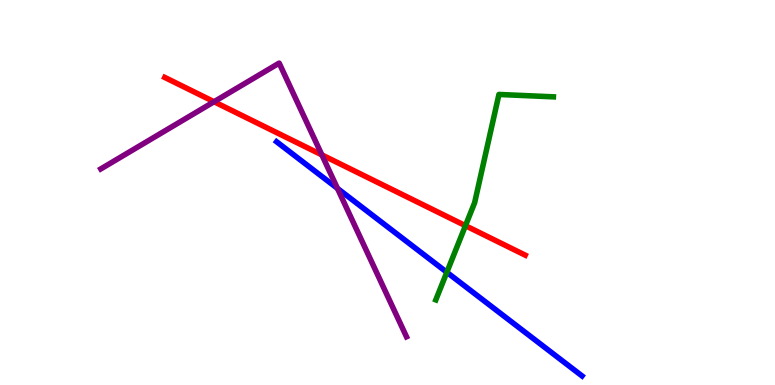[{'lines': ['blue', 'red'], 'intersections': []}, {'lines': ['green', 'red'], 'intersections': [{'x': 6.01, 'y': 4.14}]}, {'lines': ['purple', 'red'], 'intersections': [{'x': 2.76, 'y': 7.36}, {'x': 4.15, 'y': 5.98}]}, {'lines': ['blue', 'green'], 'intersections': [{'x': 5.77, 'y': 2.93}]}, {'lines': ['blue', 'purple'], 'intersections': [{'x': 4.35, 'y': 5.11}]}, {'lines': ['green', 'purple'], 'intersections': []}]